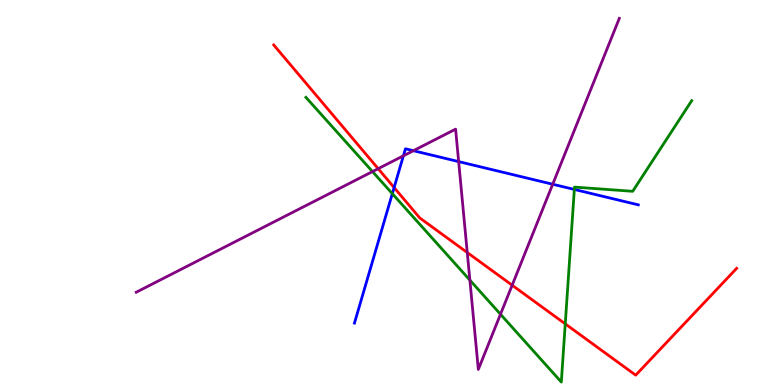[{'lines': ['blue', 'red'], 'intersections': [{'x': 5.09, 'y': 5.13}]}, {'lines': ['green', 'red'], 'intersections': [{'x': 7.29, 'y': 1.59}]}, {'lines': ['purple', 'red'], 'intersections': [{'x': 4.88, 'y': 5.62}, {'x': 6.03, 'y': 3.44}, {'x': 6.61, 'y': 2.59}]}, {'lines': ['blue', 'green'], 'intersections': [{'x': 5.06, 'y': 4.97}, {'x': 7.41, 'y': 5.08}]}, {'lines': ['blue', 'purple'], 'intersections': [{'x': 5.21, 'y': 5.95}, {'x': 5.33, 'y': 6.09}, {'x': 5.92, 'y': 5.8}, {'x': 7.13, 'y': 5.21}]}, {'lines': ['green', 'purple'], 'intersections': [{'x': 4.81, 'y': 5.54}, {'x': 6.06, 'y': 2.72}, {'x': 6.46, 'y': 1.84}]}]